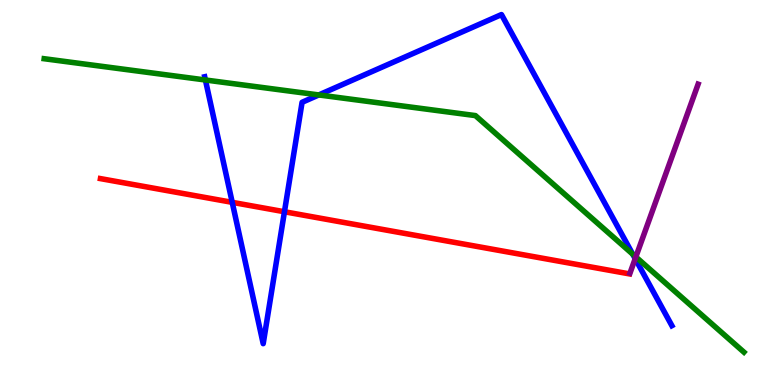[{'lines': ['blue', 'red'], 'intersections': [{'x': 3.0, 'y': 4.74}, {'x': 3.67, 'y': 4.5}]}, {'lines': ['green', 'red'], 'intersections': []}, {'lines': ['purple', 'red'], 'intersections': []}, {'lines': ['blue', 'green'], 'intersections': [{'x': 2.65, 'y': 7.92}, {'x': 4.11, 'y': 7.53}, {'x': 8.16, 'y': 3.4}]}, {'lines': ['blue', 'purple'], 'intersections': [{'x': 8.2, 'y': 3.28}]}, {'lines': ['green', 'purple'], 'intersections': [{'x': 8.2, 'y': 3.33}]}]